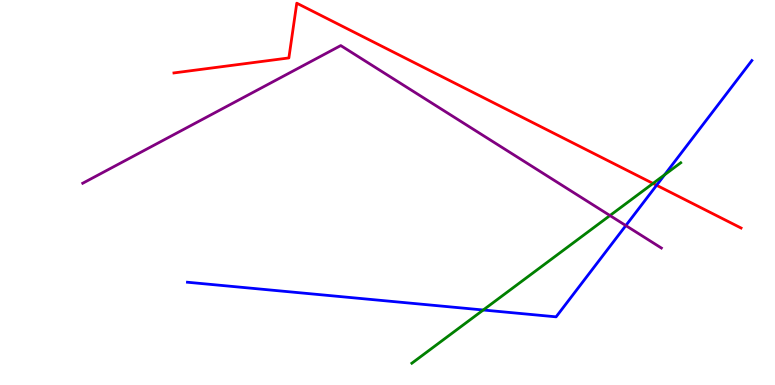[{'lines': ['blue', 'red'], 'intersections': [{'x': 8.47, 'y': 5.19}]}, {'lines': ['green', 'red'], 'intersections': [{'x': 8.43, 'y': 5.24}]}, {'lines': ['purple', 'red'], 'intersections': []}, {'lines': ['blue', 'green'], 'intersections': [{'x': 6.24, 'y': 1.95}, {'x': 8.58, 'y': 5.46}]}, {'lines': ['blue', 'purple'], 'intersections': [{'x': 8.08, 'y': 4.14}]}, {'lines': ['green', 'purple'], 'intersections': [{'x': 7.87, 'y': 4.4}]}]